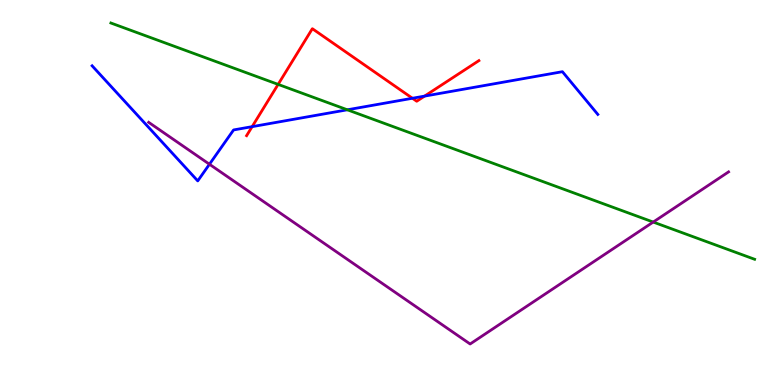[{'lines': ['blue', 'red'], 'intersections': [{'x': 3.25, 'y': 6.71}, {'x': 5.32, 'y': 7.45}, {'x': 5.48, 'y': 7.5}]}, {'lines': ['green', 'red'], 'intersections': [{'x': 3.59, 'y': 7.81}]}, {'lines': ['purple', 'red'], 'intersections': []}, {'lines': ['blue', 'green'], 'intersections': [{'x': 4.48, 'y': 7.15}]}, {'lines': ['blue', 'purple'], 'intersections': [{'x': 2.7, 'y': 5.73}]}, {'lines': ['green', 'purple'], 'intersections': [{'x': 8.43, 'y': 4.23}]}]